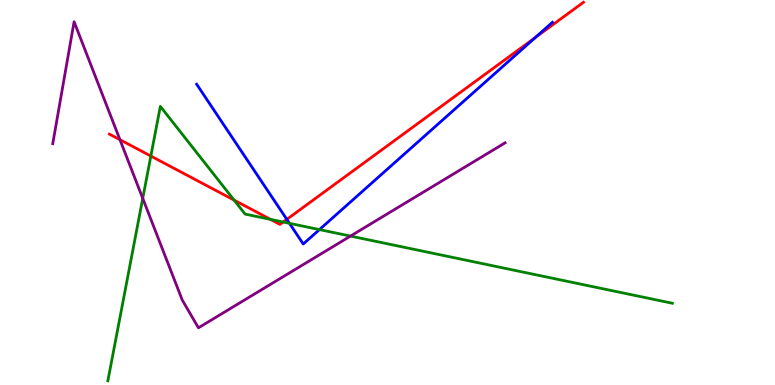[{'lines': ['blue', 'red'], 'intersections': [{'x': 3.7, 'y': 4.3}, {'x': 6.91, 'y': 9.03}]}, {'lines': ['green', 'red'], 'intersections': [{'x': 1.95, 'y': 5.95}, {'x': 3.02, 'y': 4.8}, {'x': 3.49, 'y': 4.3}, {'x': 3.65, 'y': 4.23}]}, {'lines': ['purple', 'red'], 'intersections': [{'x': 1.55, 'y': 6.37}]}, {'lines': ['blue', 'green'], 'intersections': [{'x': 3.74, 'y': 4.2}, {'x': 4.12, 'y': 4.04}]}, {'lines': ['blue', 'purple'], 'intersections': []}, {'lines': ['green', 'purple'], 'intersections': [{'x': 1.84, 'y': 4.85}, {'x': 4.52, 'y': 3.87}]}]